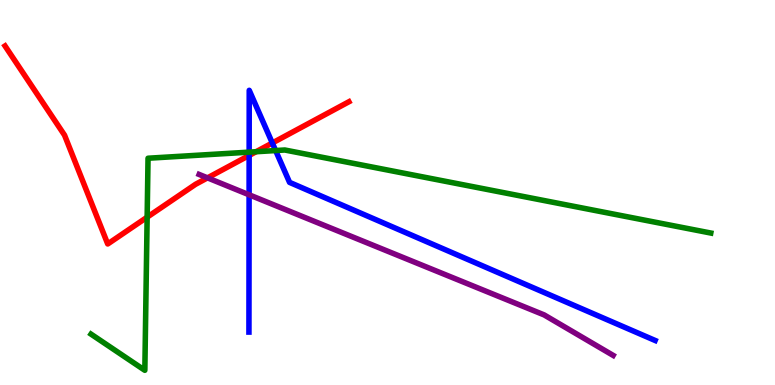[{'lines': ['blue', 'red'], 'intersections': [{'x': 3.21, 'y': 5.96}, {'x': 3.51, 'y': 6.29}]}, {'lines': ['green', 'red'], 'intersections': [{'x': 1.9, 'y': 4.36}, {'x': 3.3, 'y': 6.06}]}, {'lines': ['purple', 'red'], 'intersections': [{'x': 2.68, 'y': 5.38}]}, {'lines': ['blue', 'green'], 'intersections': [{'x': 3.21, 'y': 6.05}, {'x': 3.56, 'y': 6.09}]}, {'lines': ['blue', 'purple'], 'intersections': [{'x': 3.21, 'y': 4.94}]}, {'lines': ['green', 'purple'], 'intersections': []}]